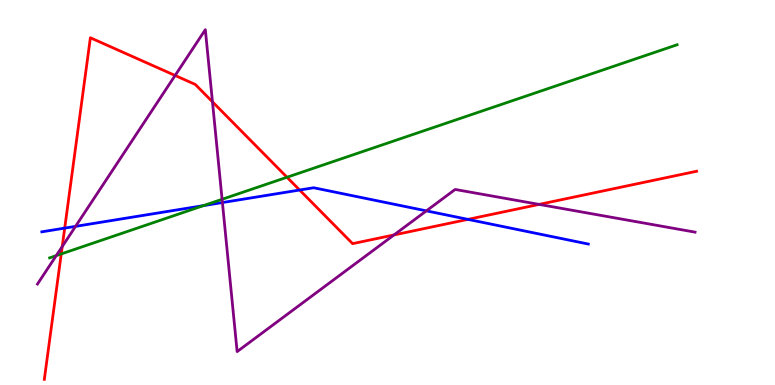[{'lines': ['blue', 'red'], 'intersections': [{'x': 0.835, 'y': 4.07}, {'x': 3.87, 'y': 5.06}, {'x': 6.04, 'y': 4.3}]}, {'lines': ['green', 'red'], 'intersections': [{'x': 0.79, 'y': 3.4}, {'x': 3.7, 'y': 5.4}]}, {'lines': ['purple', 'red'], 'intersections': [{'x': 0.803, 'y': 3.6}, {'x': 2.26, 'y': 8.04}, {'x': 2.74, 'y': 7.36}, {'x': 5.08, 'y': 3.9}, {'x': 6.96, 'y': 4.69}]}, {'lines': ['blue', 'green'], 'intersections': [{'x': 2.63, 'y': 4.66}]}, {'lines': ['blue', 'purple'], 'intersections': [{'x': 0.975, 'y': 4.12}, {'x': 2.87, 'y': 4.74}, {'x': 5.5, 'y': 4.52}]}, {'lines': ['green', 'purple'], 'intersections': [{'x': 0.726, 'y': 3.36}, {'x': 2.87, 'y': 4.82}]}]